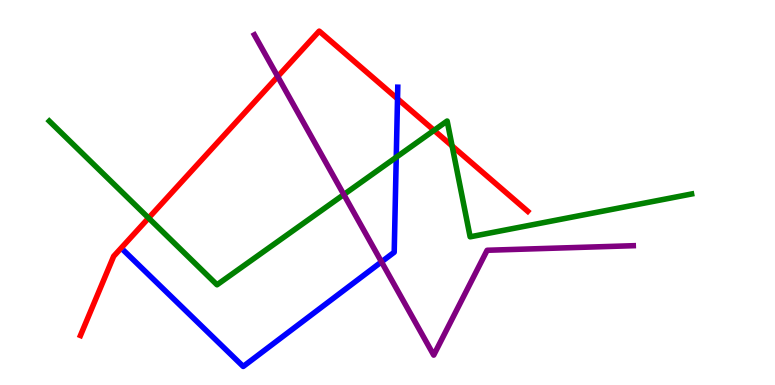[{'lines': ['blue', 'red'], 'intersections': [{'x': 5.13, 'y': 7.43}]}, {'lines': ['green', 'red'], 'intersections': [{'x': 1.92, 'y': 4.34}, {'x': 5.6, 'y': 6.61}, {'x': 5.83, 'y': 6.21}]}, {'lines': ['purple', 'red'], 'intersections': [{'x': 3.58, 'y': 8.01}]}, {'lines': ['blue', 'green'], 'intersections': [{'x': 5.11, 'y': 5.92}]}, {'lines': ['blue', 'purple'], 'intersections': [{'x': 4.92, 'y': 3.2}]}, {'lines': ['green', 'purple'], 'intersections': [{'x': 4.44, 'y': 4.95}]}]